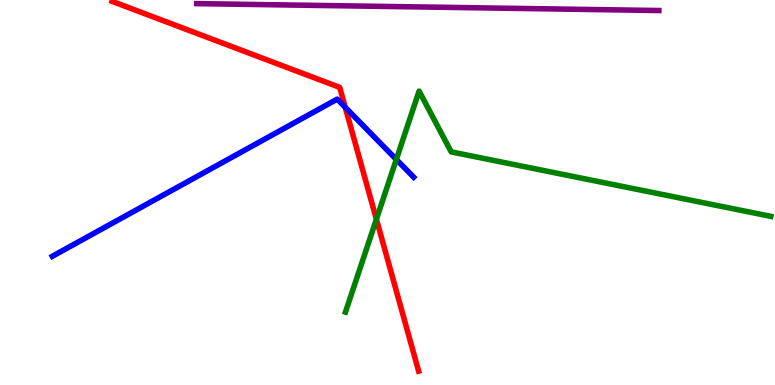[{'lines': ['blue', 'red'], 'intersections': [{'x': 4.45, 'y': 7.21}]}, {'lines': ['green', 'red'], 'intersections': [{'x': 4.86, 'y': 4.3}]}, {'lines': ['purple', 'red'], 'intersections': []}, {'lines': ['blue', 'green'], 'intersections': [{'x': 5.11, 'y': 5.86}]}, {'lines': ['blue', 'purple'], 'intersections': []}, {'lines': ['green', 'purple'], 'intersections': []}]